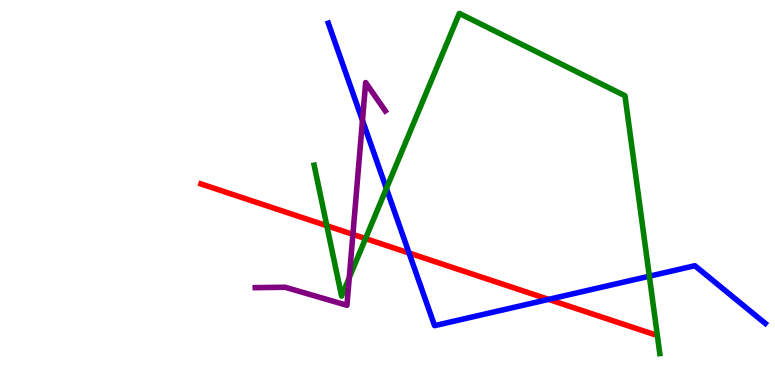[{'lines': ['blue', 'red'], 'intersections': [{'x': 5.28, 'y': 3.43}, {'x': 7.08, 'y': 2.22}]}, {'lines': ['green', 'red'], 'intersections': [{'x': 4.22, 'y': 4.14}, {'x': 4.72, 'y': 3.8}]}, {'lines': ['purple', 'red'], 'intersections': [{'x': 4.55, 'y': 3.91}]}, {'lines': ['blue', 'green'], 'intersections': [{'x': 4.99, 'y': 5.1}, {'x': 8.38, 'y': 2.83}]}, {'lines': ['blue', 'purple'], 'intersections': [{'x': 4.68, 'y': 6.87}]}, {'lines': ['green', 'purple'], 'intersections': [{'x': 4.51, 'y': 2.79}]}]